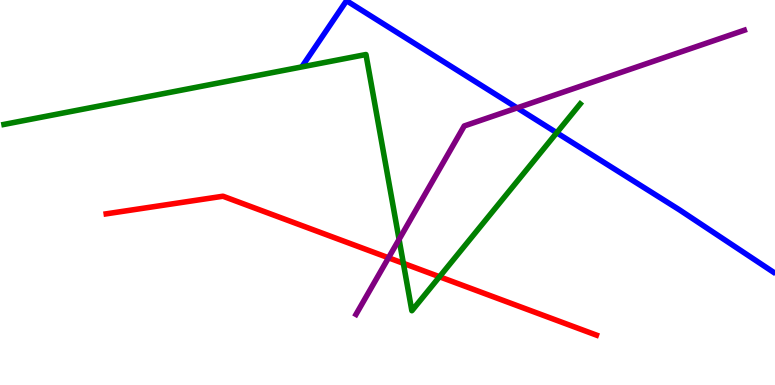[{'lines': ['blue', 'red'], 'intersections': []}, {'lines': ['green', 'red'], 'intersections': [{'x': 5.2, 'y': 3.16}, {'x': 5.67, 'y': 2.81}]}, {'lines': ['purple', 'red'], 'intersections': [{'x': 5.01, 'y': 3.3}]}, {'lines': ['blue', 'green'], 'intersections': [{'x': 7.18, 'y': 6.55}]}, {'lines': ['blue', 'purple'], 'intersections': [{'x': 6.67, 'y': 7.2}]}, {'lines': ['green', 'purple'], 'intersections': [{'x': 5.15, 'y': 3.78}]}]